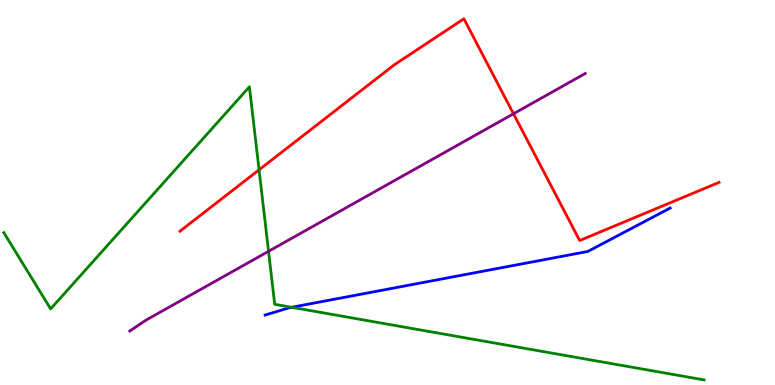[{'lines': ['blue', 'red'], 'intersections': []}, {'lines': ['green', 'red'], 'intersections': [{'x': 3.34, 'y': 5.59}]}, {'lines': ['purple', 'red'], 'intersections': [{'x': 6.63, 'y': 7.04}]}, {'lines': ['blue', 'green'], 'intersections': [{'x': 3.76, 'y': 2.02}]}, {'lines': ['blue', 'purple'], 'intersections': []}, {'lines': ['green', 'purple'], 'intersections': [{'x': 3.47, 'y': 3.47}]}]